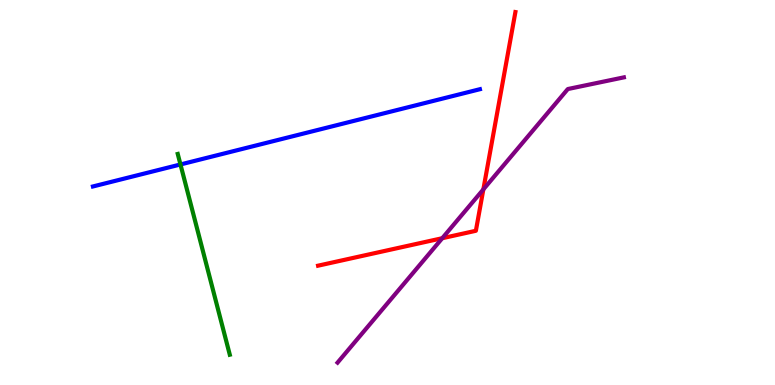[{'lines': ['blue', 'red'], 'intersections': []}, {'lines': ['green', 'red'], 'intersections': []}, {'lines': ['purple', 'red'], 'intersections': [{'x': 5.71, 'y': 3.81}, {'x': 6.24, 'y': 5.08}]}, {'lines': ['blue', 'green'], 'intersections': [{'x': 2.33, 'y': 5.73}]}, {'lines': ['blue', 'purple'], 'intersections': []}, {'lines': ['green', 'purple'], 'intersections': []}]